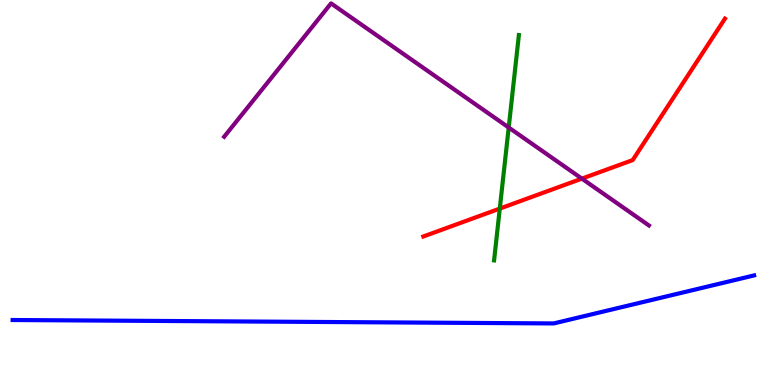[{'lines': ['blue', 'red'], 'intersections': []}, {'lines': ['green', 'red'], 'intersections': [{'x': 6.45, 'y': 4.58}]}, {'lines': ['purple', 'red'], 'intersections': [{'x': 7.51, 'y': 5.36}]}, {'lines': ['blue', 'green'], 'intersections': []}, {'lines': ['blue', 'purple'], 'intersections': []}, {'lines': ['green', 'purple'], 'intersections': [{'x': 6.56, 'y': 6.69}]}]